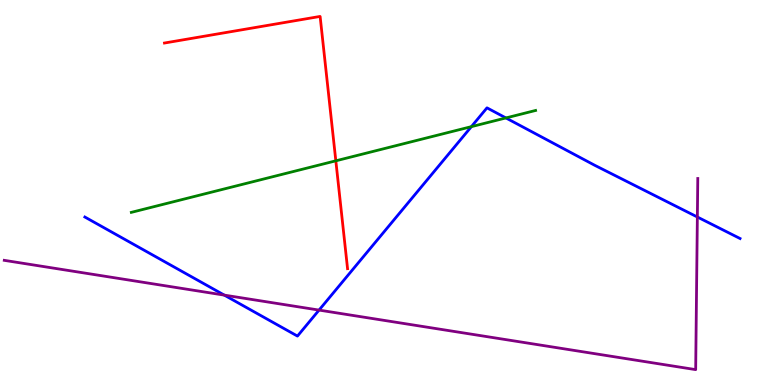[{'lines': ['blue', 'red'], 'intersections': []}, {'lines': ['green', 'red'], 'intersections': [{'x': 4.33, 'y': 5.82}]}, {'lines': ['purple', 'red'], 'intersections': []}, {'lines': ['blue', 'green'], 'intersections': [{'x': 6.08, 'y': 6.71}, {'x': 6.53, 'y': 6.94}]}, {'lines': ['blue', 'purple'], 'intersections': [{'x': 2.89, 'y': 2.33}, {'x': 4.12, 'y': 1.95}, {'x': 9.0, 'y': 4.36}]}, {'lines': ['green', 'purple'], 'intersections': []}]